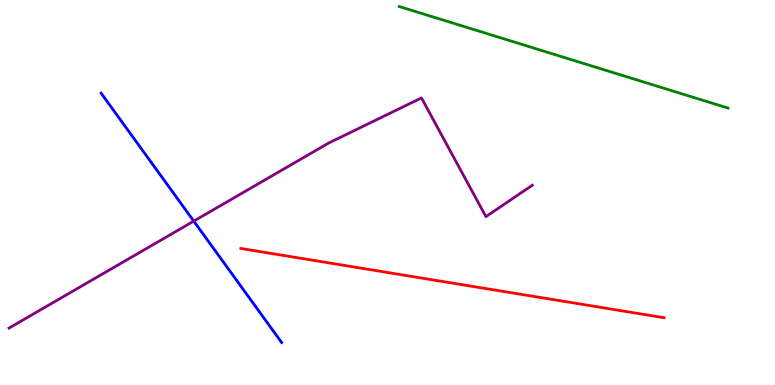[{'lines': ['blue', 'red'], 'intersections': []}, {'lines': ['green', 'red'], 'intersections': []}, {'lines': ['purple', 'red'], 'intersections': []}, {'lines': ['blue', 'green'], 'intersections': []}, {'lines': ['blue', 'purple'], 'intersections': [{'x': 2.5, 'y': 4.26}]}, {'lines': ['green', 'purple'], 'intersections': []}]